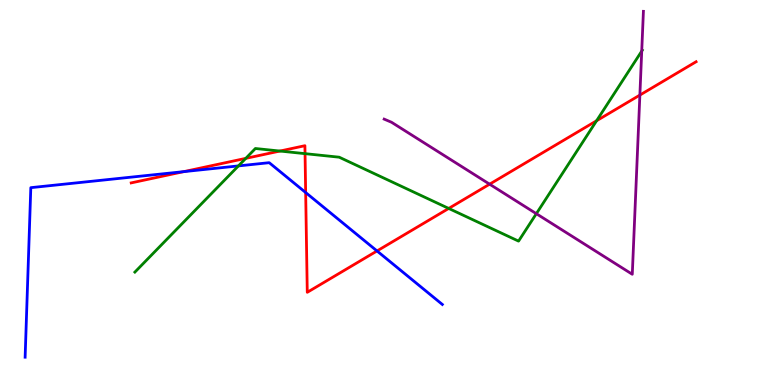[{'lines': ['blue', 'red'], 'intersections': [{'x': 2.37, 'y': 5.54}, {'x': 3.94, 'y': 5.0}, {'x': 4.86, 'y': 3.48}]}, {'lines': ['green', 'red'], 'intersections': [{'x': 3.17, 'y': 5.89}, {'x': 3.61, 'y': 6.08}, {'x': 3.94, 'y': 6.01}, {'x': 5.79, 'y': 4.59}, {'x': 7.7, 'y': 6.86}]}, {'lines': ['purple', 'red'], 'intersections': [{'x': 6.32, 'y': 5.22}, {'x': 8.26, 'y': 7.53}]}, {'lines': ['blue', 'green'], 'intersections': [{'x': 3.08, 'y': 5.69}]}, {'lines': ['blue', 'purple'], 'intersections': []}, {'lines': ['green', 'purple'], 'intersections': [{'x': 6.92, 'y': 4.45}, {'x': 8.28, 'y': 8.67}]}]